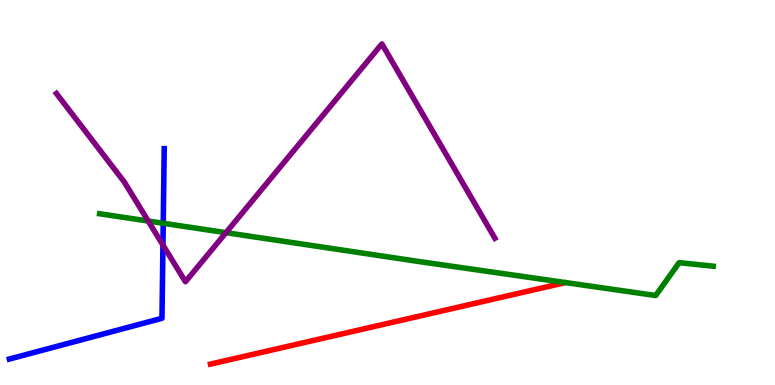[{'lines': ['blue', 'red'], 'intersections': []}, {'lines': ['green', 'red'], 'intersections': []}, {'lines': ['purple', 'red'], 'intersections': []}, {'lines': ['blue', 'green'], 'intersections': [{'x': 2.11, 'y': 4.2}]}, {'lines': ['blue', 'purple'], 'intersections': [{'x': 2.1, 'y': 3.64}]}, {'lines': ['green', 'purple'], 'intersections': [{'x': 1.91, 'y': 4.26}, {'x': 2.92, 'y': 3.96}]}]